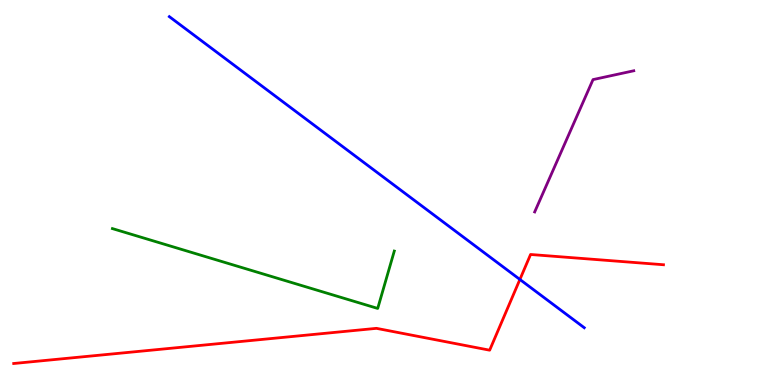[{'lines': ['blue', 'red'], 'intersections': [{'x': 6.71, 'y': 2.74}]}, {'lines': ['green', 'red'], 'intersections': []}, {'lines': ['purple', 'red'], 'intersections': []}, {'lines': ['blue', 'green'], 'intersections': []}, {'lines': ['blue', 'purple'], 'intersections': []}, {'lines': ['green', 'purple'], 'intersections': []}]